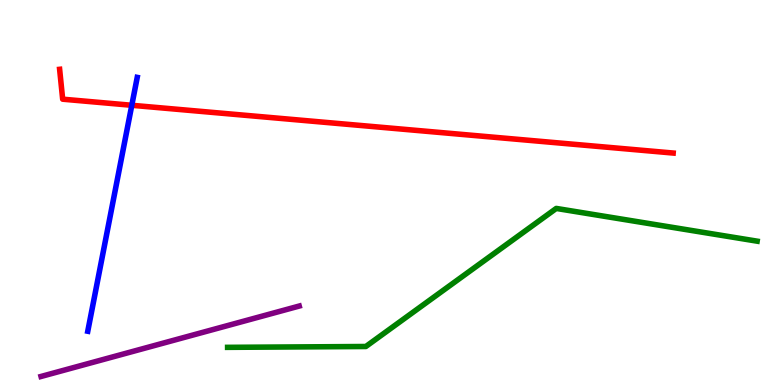[{'lines': ['blue', 'red'], 'intersections': [{'x': 1.7, 'y': 7.27}]}, {'lines': ['green', 'red'], 'intersections': []}, {'lines': ['purple', 'red'], 'intersections': []}, {'lines': ['blue', 'green'], 'intersections': []}, {'lines': ['blue', 'purple'], 'intersections': []}, {'lines': ['green', 'purple'], 'intersections': []}]